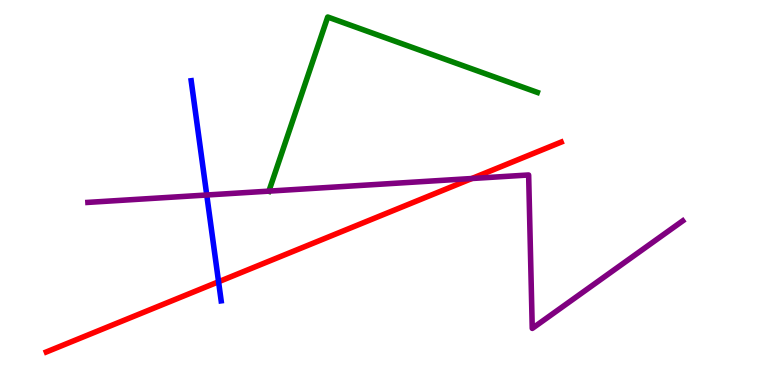[{'lines': ['blue', 'red'], 'intersections': [{'x': 2.82, 'y': 2.68}]}, {'lines': ['green', 'red'], 'intersections': []}, {'lines': ['purple', 'red'], 'intersections': [{'x': 6.09, 'y': 5.36}]}, {'lines': ['blue', 'green'], 'intersections': []}, {'lines': ['blue', 'purple'], 'intersections': [{'x': 2.67, 'y': 4.93}]}, {'lines': ['green', 'purple'], 'intersections': [{'x': 3.47, 'y': 5.04}]}]